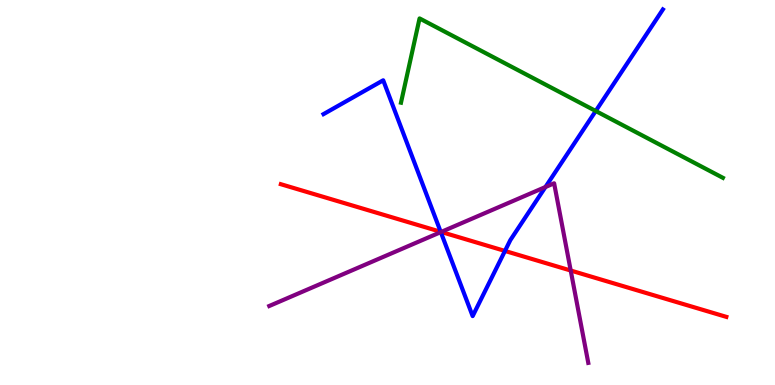[{'lines': ['blue', 'red'], 'intersections': [{'x': 5.69, 'y': 3.98}, {'x': 6.52, 'y': 3.48}]}, {'lines': ['green', 'red'], 'intersections': []}, {'lines': ['purple', 'red'], 'intersections': [{'x': 5.69, 'y': 3.98}, {'x': 7.36, 'y': 2.97}]}, {'lines': ['blue', 'green'], 'intersections': [{'x': 7.69, 'y': 7.12}]}, {'lines': ['blue', 'purple'], 'intersections': [{'x': 5.69, 'y': 3.97}, {'x': 7.04, 'y': 5.14}]}, {'lines': ['green', 'purple'], 'intersections': []}]